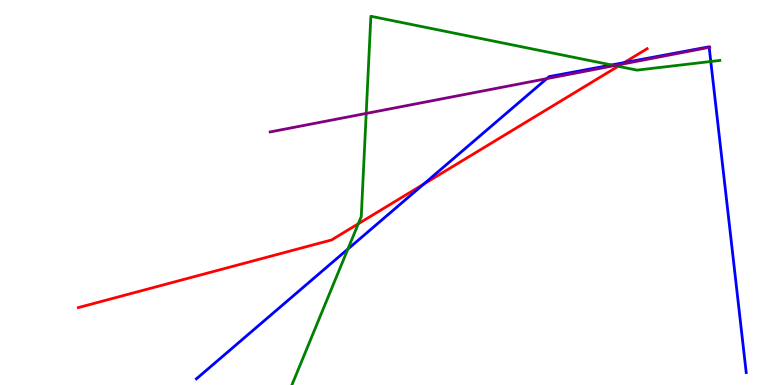[{'lines': ['blue', 'red'], 'intersections': [{'x': 5.47, 'y': 5.22}, {'x': 8.05, 'y': 8.37}]}, {'lines': ['green', 'red'], 'intersections': [{'x': 4.62, 'y': 4.19}, {'x': 7.98, 'y': 8.28}]}, {'lines': ['purple', 'red'], 'intersections': [{'x': 8.02, 'y': 8.33}]}, {'lines': ['blue', 'green'], 'intersections': [{'x': 4.49, 'y': 3.53}, {'x': 7.89, 'y': 8.31}, {'x': 9.17, 'y': 8.4}]}, {'lines': ['blue', 'purple'], 'intersections': [{'x': 7.06, 'y': 7.96}, {'x': 9.15, 'y': 8.77}]}, {'lines': ['green', 'purple'], 'intersections': [{'x': 4.73, 'y': 7.05}, {'x': 7.93, 'y': 8.3}]}]